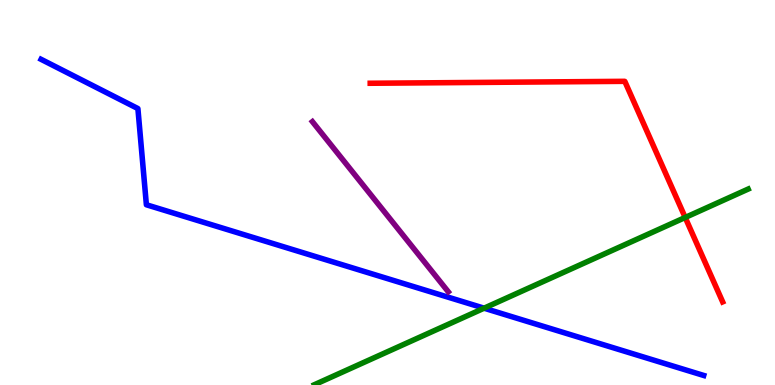[{'lines': ['blue', 'red'], 'intersections': []}, {'lines': ['green', 'red'], 'intersections': [{'x': 8.84, 'y': 4.35}]}, {'lines': ['purple', 'red'], 'intersections': []}, {'lines': ['blue', 'green'], 'intersections': [{'x': 6.25, 'y': 2.0}]}, {'lines': ['blue', 'purple'], 'intersections': []}, {'lines': ['green', 'purple'], 'intersections': []}]